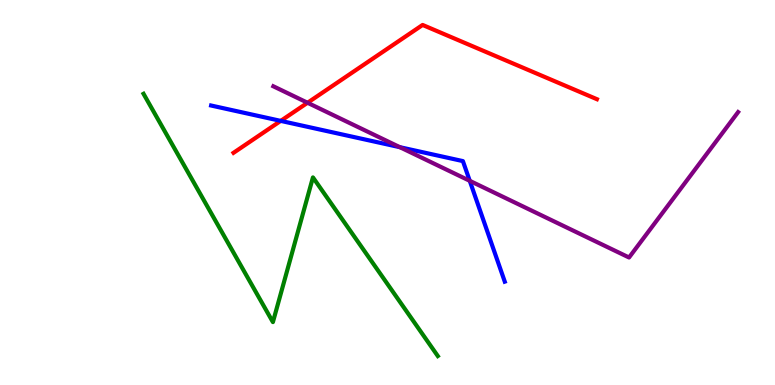[{'lines': ['blue', 'red'], 'intersections': [{'x': 3.62, 'y': 6.86}]}, {'lines': ['green', 'red'], 'intersections': []}, {'lines': ['purple', 'red'], 'intersections': [{'x': 3.97, 'y': 7.33}]}, {'lines': ['blue', 'green'], 'intersections': []}, {'lines': ['blue', 'purple'], 'intersections': [{'x': 5.16, 'y': 6.18}, {'x': 6.06, 'y': 5.3}]}, {'lines': ['green', 'purple'], 'intersections': []}]